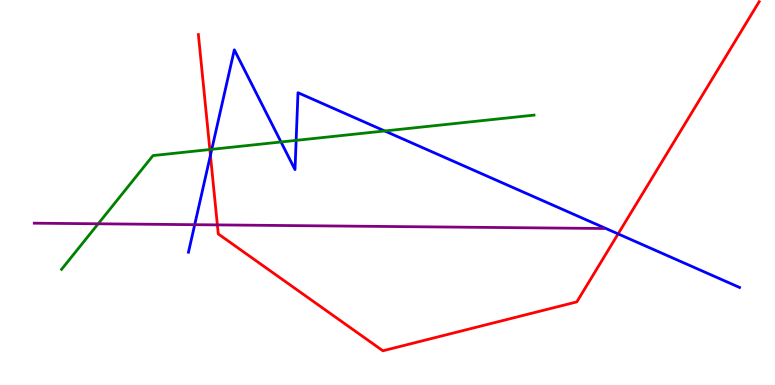[{'lines': ['blue', 'red'], 'intersections': [{'x': 2.72, 'y': 5.97}, {'x': 7.98, 'y': 3.92}]}, {'lines': ['green', 'red'], 'intersections': [{'x': 2.71, 'y': 6.12}]}, {'lines': ['purple', 'red'], 'intersections': [{'x': 2.8, 'y': 4.16}]}, {'lines': ['blue', 'green'], 'intersections': [{'x': 2.73, 'y': 6.12}, {'x': 3.63, 'y': 6.31}, {'x': 3.82, 'y': 6.35}, {'x': 4.96, 'y': 6.6}]}, {'lines': ['blue', 'purple'], 'intersections': [{'x': 2.51, 'y': 4.16}]}, {'lines': ['green', 'purple'], 'intersections': [{'x': 1.27, 'y': 4.19}]}]